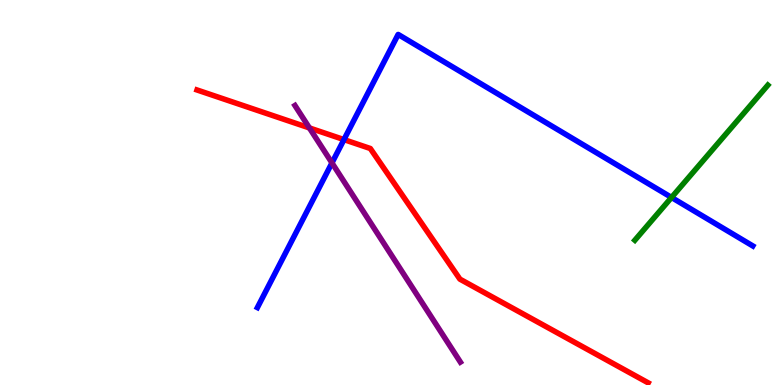[{'lines': ['blue', 'red'], 'intersections': [{'x': 4.44, 'y': 6.37}]}, {'lines': ['green', 'red'], 'intersections': []}, {'lines': ['purple', 'red'], 'intersections': [{'x': 3.99, 'y': 6.68}]}, {'lines': ['blue', 'green'], 'intersections': [{'x': 8.66, 'y': 4.87}]}, {'lines': ['blue', 'purple'], 'intersections': [{'x': 4.28, 'y': 5.77}]}, {'lines': ['green', 'purple'], 'intersections': []}]